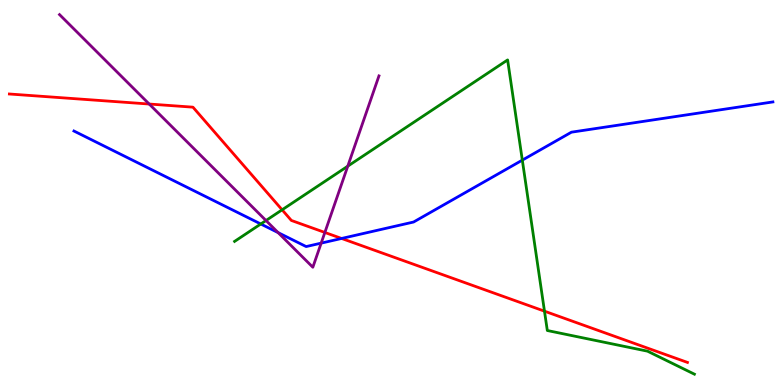[{'lines': ['blue', 'red'], 'intersections': [{'x': 4.41, 'y': 3.81}]}, {'lines': ['green', 'red'], 'intersections': [{'x': 3.64, 'y': 4.55}, {'x': 7.03, 'y': 1.92}]}, {'lines': ['purple', 'red'], 'intersections': [{'x': 1.93, 'y': 7.3}, {'x': 4.19, 'y': 3.96}]}, {'lines': ['blue', 'green'], 'intersections': [{'x': 3.36, 'y': 4.18}, {'x': 6.74, 'y': 5.84}]}, {'lines': ['blue', 'purple'], 'intersections': [{'x': 3.59, 'y': 3.96}, {'x': 4.14, 'y': 3.69}]}, {'lines': ['green', 'purple'], 'intersections': [{'x': 3.43, 'y': 4.27}, {'x': 4.49, 'y': 5.68}]}]